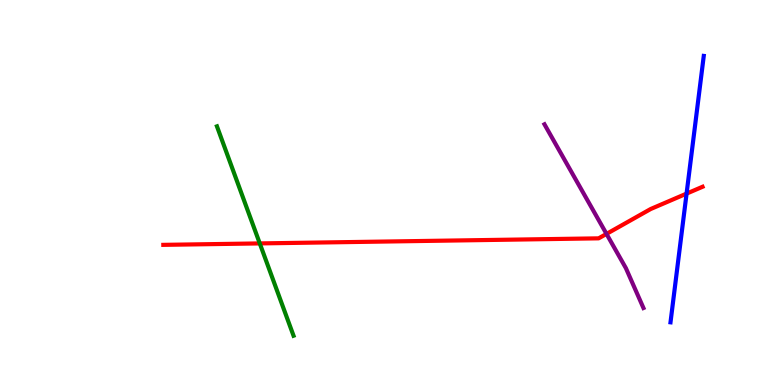[{'lines': ['blue', 'red'], 'intersections': [{'x': 8.86, 'y': 4.97}]}, {'lines': ['green', 'red'], 'intersections': [{'x': 3.35, 'y': 3.68}]}, {'lines': ['purple', 'red'], 'intersections': [{'x': 7.83, 'y': 3.92}]}, {'lines': ['blue', 'green'], 'intersections': []}, {'lines': ['blue', 'purple'], 'intersections': []}, {'lines': ['green', 'purple'], 'intersections': []}]